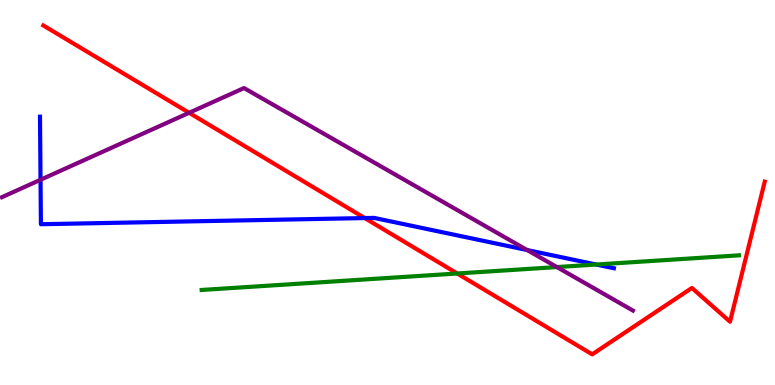[{'lines': ['blue', 'red'], 'intersections': [{'x': 4.71, 'y': 4.34}]}, {'lines': ['green', 'red'], 'intersections': [{'x': 5.9, 'y': 2.9}]}, {'lines': ['purple', 'red'], 'intersections': [{'x': 2.44, 'y': 7.07}]}, {'lines': ['blue', 'green'], 'intersections': [{'x': 7.69, 'y': 3.13}]}, {'lines': ['blue', 'purple'], 'intersections': [{'x': 0.523, 'y': 5.33}, {'x': 6.8, 'y': 3.51}]}, {'lines': ['green', 'purple'], 'intersections': [{'x': 7.19, 'y': 3.06}]}]